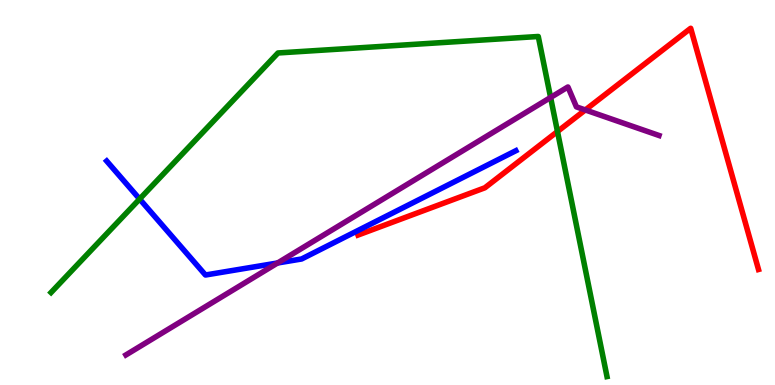[{'lines': ['blue', 'red'], 'intersections': []}, {'lines': ['green', 'red'], 'intersections': [{'x': 7.19, 'y': 6.58}]}, {'lines': ['purple', 'red'], 'intersections': [{'x': 7.55, 'y': 7.14}]}, {'lines': ['blue', 'green'], 'intersections': [{'x': 1.8, 'y': 4.83}]}, {'lines': ['blue', 'purple'], 'intersections': [{'x': 3.58, 'y': 3.17}]}, {'lines': ['green', 'purple'], 'intersections': [{'x': 7.1, 'y': 7.47}]}]